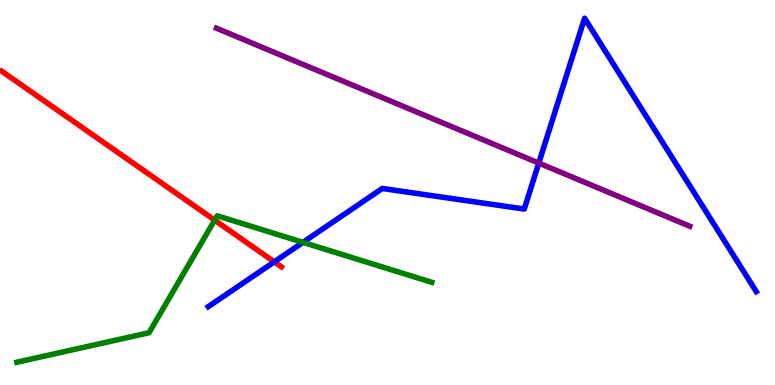[{'lines': ['blue', 'red'], 'intersections': [{'x': 3.54, 'y': 3.2}]}, {'lines': ['green', 'red'], 'intersections': [{'x': 2.77, 'y': 4.28}]}, {'lines': ['purple', 'red'], 'intersections': []}, {'lines': ['blue', 'green'], 'intersections': [{'x': 3.91, 'y': 3.7}]}, {'lines': ['blue', 'purple'], 'intersections': [{'x': 6.95, 'y': 5.76}]}, {'lines': ['green', 'purple'], 'intersections': []}]